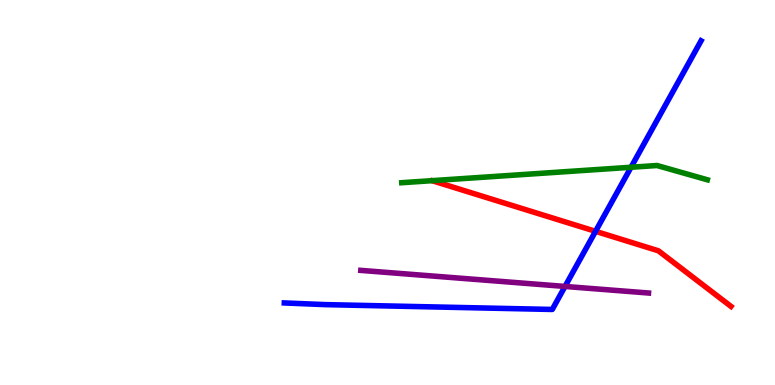[{'lines': ['blue', 'red'], 'intersections': [{'x': 7.68, 'y': 3.99}]}, {'lines': ['green', 'red'], 'intersections': []}, {'lines': ['purple', 'red'], 'intersections': []}, {'lines': ['blue', 'green'], 'intersections': [{'x': 8.14, 'y': 5.66}]}, {'lines': ['blue', 'purple'], 'intersections': [{'x': 7.29, 'y': 2.56}]}, {'lines': ['green', 'purple'], 'intersections': []}]